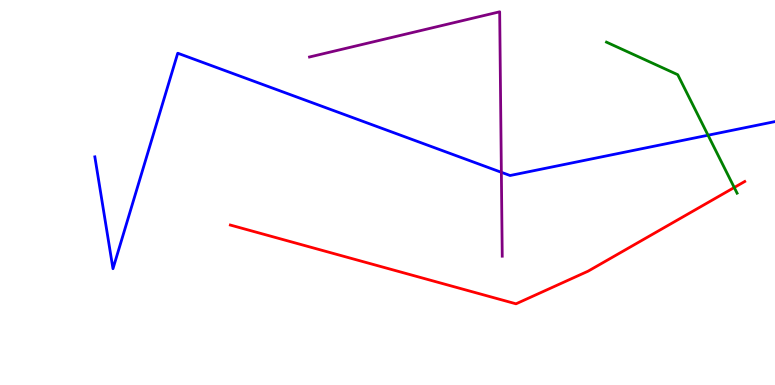[{'lines': ['blue', 'red'], 'intersections': []}, {'lines': ['green', 'red'], 'intersections': [{'x': 9.47, 'y': 5.13}]}, {'lines': ['purple', 'red'], 'intersections': []}, {'lines': ['blue', 'green'], 'intersections': [{'x': 9.14, 'y': 6.49}]}, {'lines': ['blue', 'purple'], 'intersections': [{'x': 6.47, 'y': 5.52}]}, {'lines': ['green', 'purple'], 'intersections': []}]